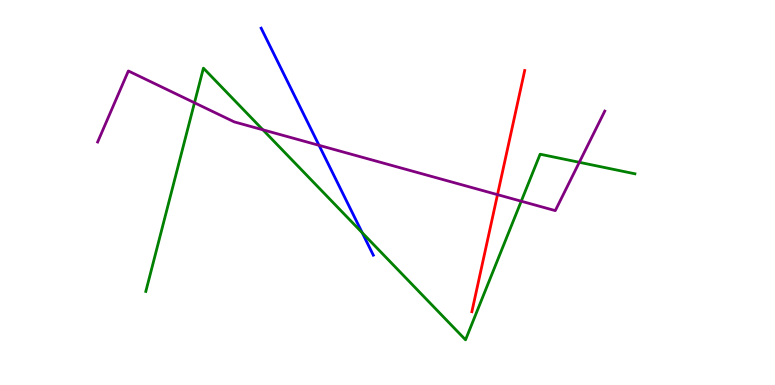[{'lines': ['blue', 'red'], 'intersections': []}, {'lines': ['green', 'red'], 'intersections': []}, {'lines': ['purple', 'red'], 'intersections': [{'x': 6.42, 'y': 4.94}]}, {'lines': ['blue', 'green'], 'intersections': [{'x': 4.67, 'y': 3.95}]}, {'lines': ['blue', 'purple'], 'intersections': [{'x': 4.12, 'y': 6.23}]}, {'lines': ['green', 'purple'], 'intersections': [{'x': 2.51, 'y': 7.33}, {'x': 3.39, 'y': 6.63}, {'x': 6.73, 'y': 4.77}, {'x': 7.47, 'y': 5.78}]}]